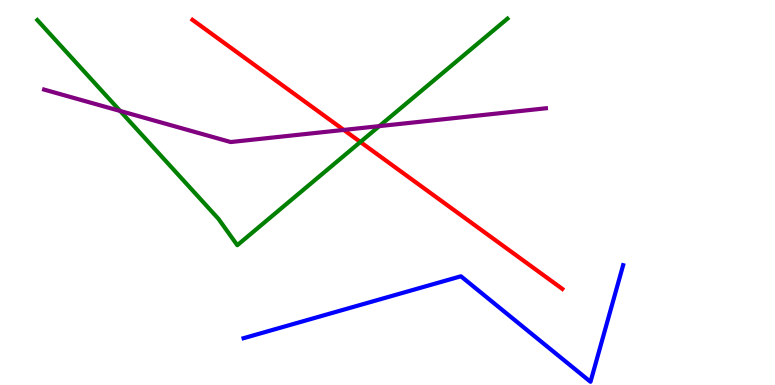[{'lines': ['blue', 'red'], 'intersections': []}, {'lines': ['green', 'red'], 'intersections': [{'x': 4.65, 'y': 6.31}]}, {'lines': ['purple', 'red'], 'intersections': [{'x': 4.44, 'y': 6.63}]}, {'lines': ['blue', 'green'], 'intersections': []}, {'lines': ['blue', 'purple'], 'intersections': []}, {'lines': ['green', 'purple'], 'intersections': [{'x': 1.55, 'y': 7.12}, {'x': 4.89, 'y': 6.72}]}]